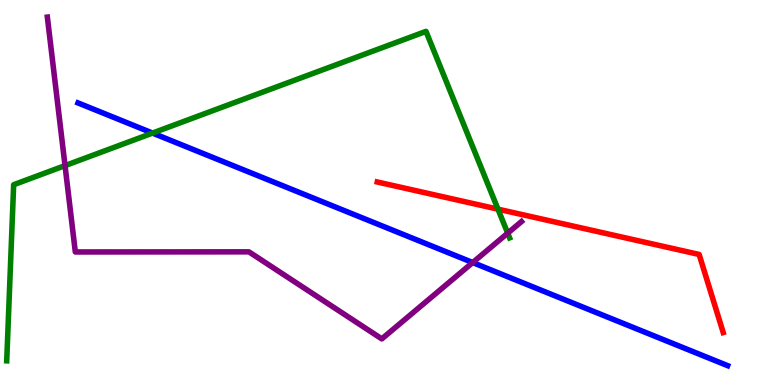[{'lines': ['blue', 'red'], 'intersections': []}, {'lines': ['green', 'red'], 'intersections': [{'x': 6.43, 'y': 4.57}]}, {'lines': ['purple', 'red'], 'intersections': []}, {'lines': ['blue', 'green'], 'intersections': [{'x': 1.97, 'y': 6.54}]}, {'lines': ['blue', 'purple'], 'intersections': [{'x': 6.1, 'y': 3.18}]}, {'lines': ['green', 'purple'], 'intersections': [{'x': 0.839, 'y': 5.7}, {'x': 6.55, 'y': 3.94}]}]